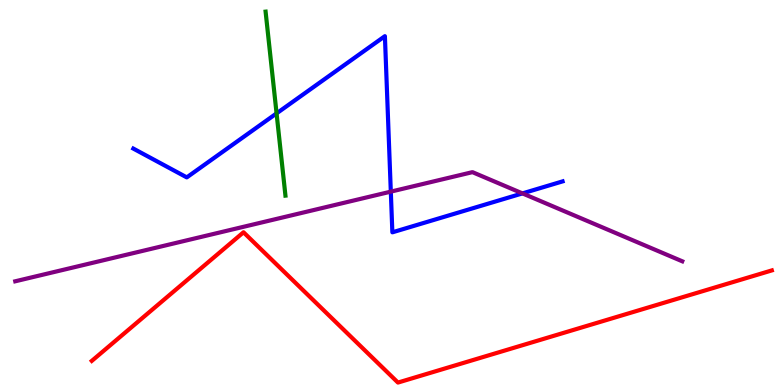[{'lines': ['blue', 'red'], 'intersections': []}, {'lines': ['green', 'red'], 'intersections': []}, {'lines': ['purple', 'red'], 'intersections': []}, {'lines': ['blue', 'green'], 'intersections': [{'x': 3.57, 'y': 7.06}]}, {'lines': ['blue', 'purple'], 'intersections': [{'x': 5.04, 'y': 5.02}, {'x': 6.74, 'y': 4.98}]}, {'lines': ['green', 'purple'], 'intersections': []}]